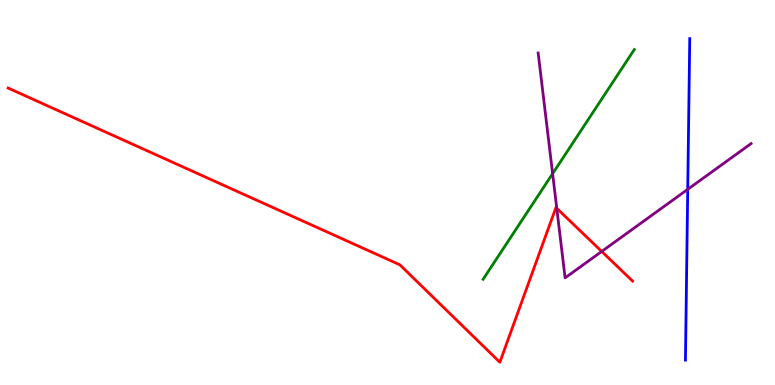[{'lines': ['blue', 'red'], 'intersections': []}, {'lines': ['green', 'red'], 'intersections': []}, {'lines': ['purple', 'red'], 'intersections': [{'x': 7.18, 'y': 4.59}, {'x': 7.76, 'y': 3.47}]}, {'lines': ['blue', 'green'], 'intersections': []}, {'lines': ['blue', 'purple'], 'intersections': [{'x': 8.87, 'y': 5.08}]}, {'lines': ['green', 'purple'], 'intersections': [{'x': 7.13, 'y': 5.49}]}]